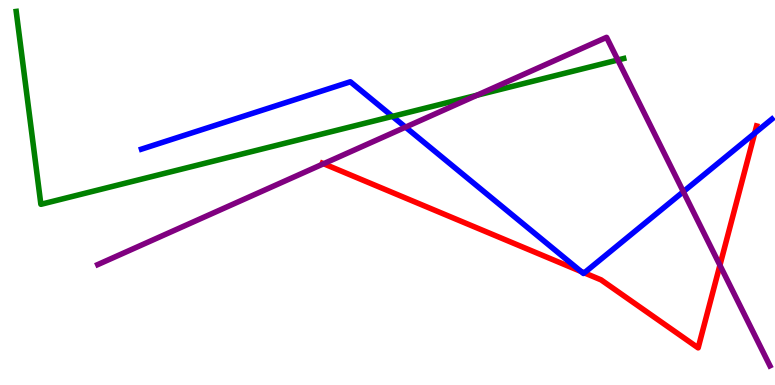[{'lines': ['blue', 'red'], 'intersections': [{'x': 7.5, 'y': 2.95}, {'x': 7.54, 'y': 2.91}, {'x': 9.74, 'y': 6.54}]}, {'lines': ['green', 'red'], 'intersections': []}, {'lines': ['purple', 'red'], 'intersections': [{'x': 4.18, 'y': 5.75}, {'x': 9.29, 'y': 3.11}]}, {'lines': ['blue', 'green'], 'intersections': [{'x': 5.06, 'y': 6.98}]}, {'lines': ['blue', 'purple'], 'intersections': [{'x': 5.23, 'y': 6.7}, {'x': 8.82, 'y': 5.02}]}, {'lines': ['green', 'purple'], 'intersections': [{'x': 6.16, 'y': 7.53}, {'x': 7.97, 'y': 8.44}]}]